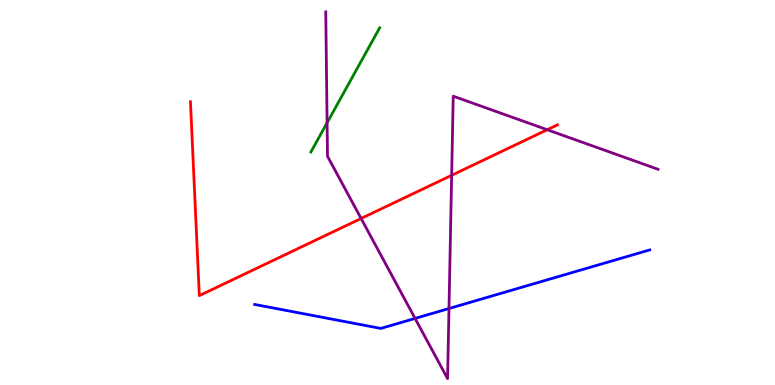[{'lines': ['blue', 'red'], 'intersections': []}, {'lines': ['green', 'red'], 'intersections': []}, {'lines': ['purple', 'red'], 'intersections': [{'x': 4.66, 'y': 4.33}, {'x': 5.83, 'y': 5.45}, {'x': 7.06, 'y': 6.63}]}, {'lines': ['blue', 'green'], 'intersections': []}, {'lines': ['blue', 'purple'], 'intersections': [{'x': 5.36, 'y': 1.73}, {'x': 5.79, 'y': 1.99}]}, {'lines': ['green', 'purple'], 'intersections': [{'x': 4.22, 'y': 6.81}]}]